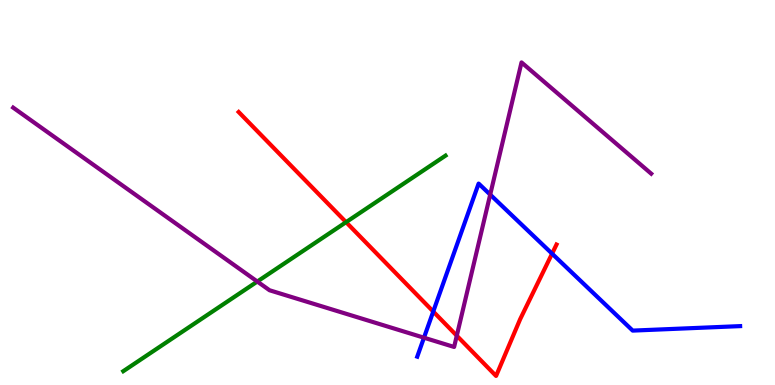[{'lines': ['blue', 'red'], 'intersections': [{'x': 5.59, 'y': 1.91}, {'x': 7.12, 'y': 3.41}]}, {'lines': ['green', 'red'], 'intersections': [{'x': 4.47, 'y': 4.23}]}, {'lines': ['purple', 'red'], 'intersections': [{'x': 5.89, 'y': 1.28}]}, {'lines': ['blue', 'green'], 'intersections': []}, {'lines': ['blue', 'purple'], 'intersections': [{'x': 5.47, 'y': 1.23}, {'x': 6.33, 'y': 4.95}]}, {'lines': ['green', 'purple'], 'intersections': [{'x': 3.32, 'y': 2.69}]}]